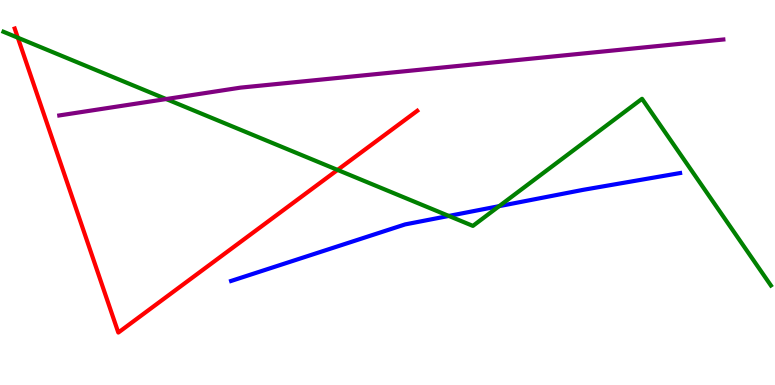[{'lines': ['blue', 'red'], 'intersections': []}, {'lines': ['green', 'red'], 'intersections': [{'x': 0.23, 'y': 9.02}, {'x': 4.36, 'y': 5.59}]}, {'lines': ['purple', 'red'], 'intersections': []}, {'lines': ['blue', 'green'], 'intersections': [{'x': 5.79, 'y': 4.39}, {'x': 6.44, 'y': 4.65}]}, {'lines': ['blue', 'purple'], 'intersections': []}, {'lines': ['green', 'purple'], 'intersections': [{'x': 2.14, 'y': 7.43}]}]